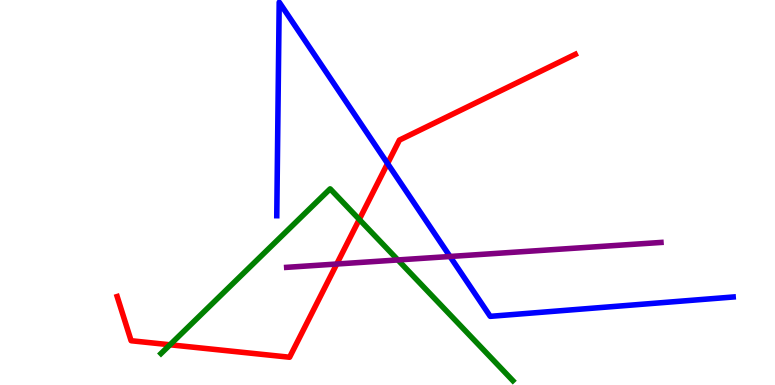[{'lines': ['blue', 'red'], 'intersections': [{'x': 5.0, 'y': 5.75}]}, {'lines': ['green', 'red'], 'intersections': [{'x': 2.19, 'y': 1.04}, {'x': 4.64, 'y': 4.3}]}, {'lines': ['purple', 'red'], 'intersections': [{'x': 4.35, 'y': 3.14}]}, {'lines': ['blue', 'green'], 'intersections': []}, {'lines': ['blue', 'purple'], 'intersections': [{'x': 5.81, 'y': 3.34}]}, {'lines': ['green', 'purple'], 'intersections': [{'x': 5.13, 'y': 3.25}]}]